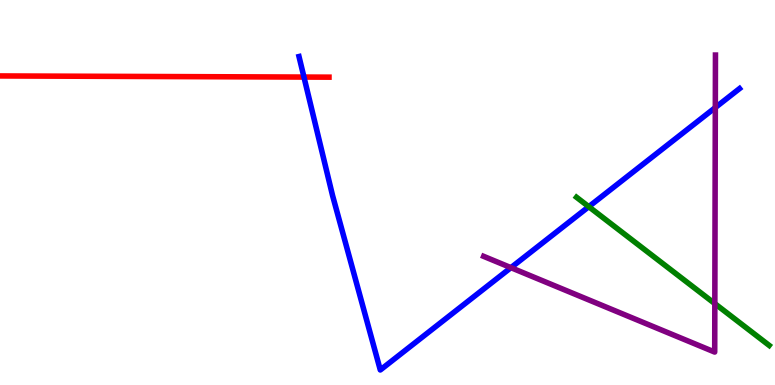[{'lines': ['blue', 'red'], 'intersections': [{'x': 3.92, 'y': 8.0}]}, {'lines': ['green', 'red'], 'intersections': []}, {'lines': ['purple', 'red'], 'intersections': []}, {'lines': ['blue', 'green'], 'intersections': [{'x': 7.6, 'y': 4.63}]}, {'lines': ['blue', 'purple'], 'intersections': [{'x': 6.59, 'y': 3.05}, {'x': 9.23, 'y': 7.21}]}, {'lines': ['green', 'purple'], 'intersections': [{'x': 9.22, 'y': 2.11}]}]